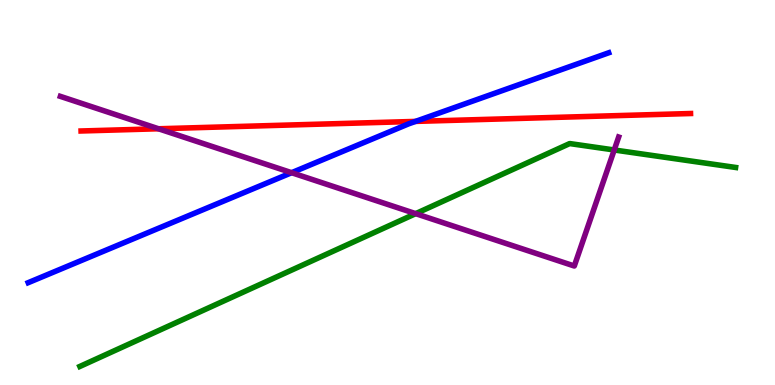[{'lines': ['blue', 'red'], 'intersections': [{'x': 5.36, 'y': 6.85}]}, {'lines': ['green', 'red'], 'intersections': []}, {'lines': ['purple', 'red'], 'intersections': [{'x': 2.05, 'y': 6.66}]}, {'lines': ['blue', 'green'], 'intersections': []}, {'lines': ['blue', 'purple'], 'intersections': [{'x': 3.76, 'y': 5.51}]}, {'lines': ['green', 'purple'], 'intersections': [{'x': 5.36, 'y': 4.45}, {'x': 7.93, 'y': 6.1}]}]